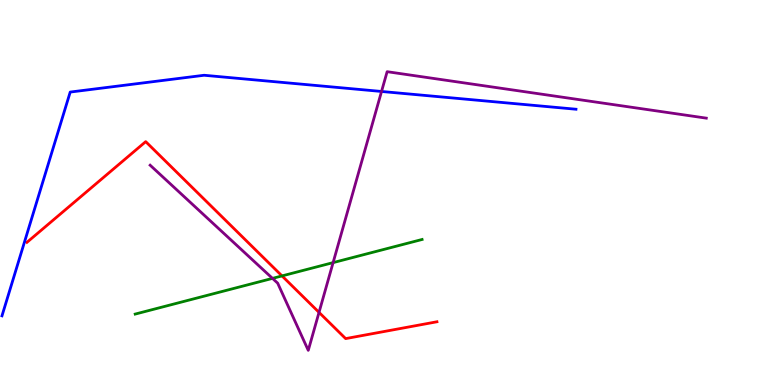[{'lines': ['blue', 'red'], 'intersections': []}, {'lines': ['green', 'red'], 'intersections': [{'x': 3.64, 'y': 2.83}]}, {'lines': ['purple', 'red'], 'intersections': [{'x': 4.12, 'y': 1.89}]}, {'lines': ['blue', 'green'], 'intersections': []}, {'lines': ['blue', 'purple'], 'intersections': [{'x': 4.92, 'y': 7.62}]}, {'lines': ['green', 'purple'], 'intersections': [{'x': 3.52, 'y': 2.77}, {'x': 4.3, 'y': 3.18}]}]